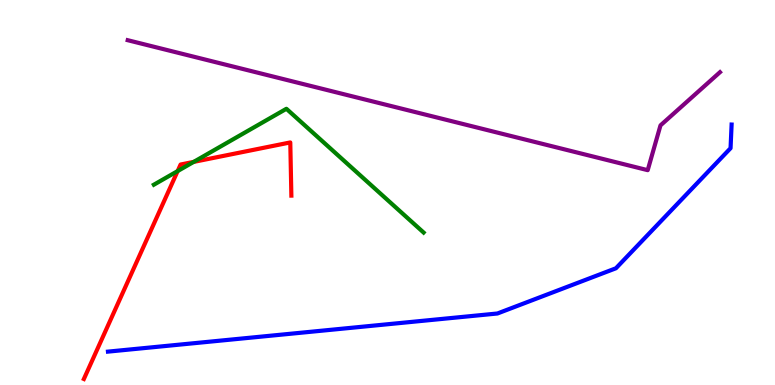[{'lines': ['blue', 'red'], 'intersections': []}, {'lines': ['green', 'red'], 'intersections': [{'x': 2.29, 'y': 5.56}, {'x': 2.5, 'y': 5.8}]}, {'lines': ['purple', 'red'], 'intersections': []}, {'lines': ['blue', 'green'], 'intersections': []}, {'lines': ['blue', 'purple'], 'intersections': []}, {'lines': ['green', 'purple'], 'intersections': []}]